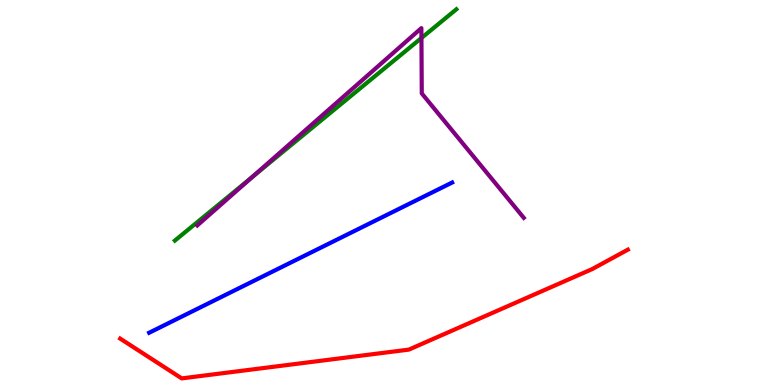[{'lines': ['blue', 'red'], 'intersections': []}, {'lines': ['green', 'red'], 'intersections': []}, {'lines': ['purple', 'red'], 'intersections': []}, {'lines': ['blue', 'green'], 'intersections': []}, {'lines': ['blue', 'purple'], 'intersections': []}, {'lines': ['green', 'purple'], 'intersections': [{'x': 3.26, 'y': 5.41}, {'x': 5.44, 'y': 9.01}]}]